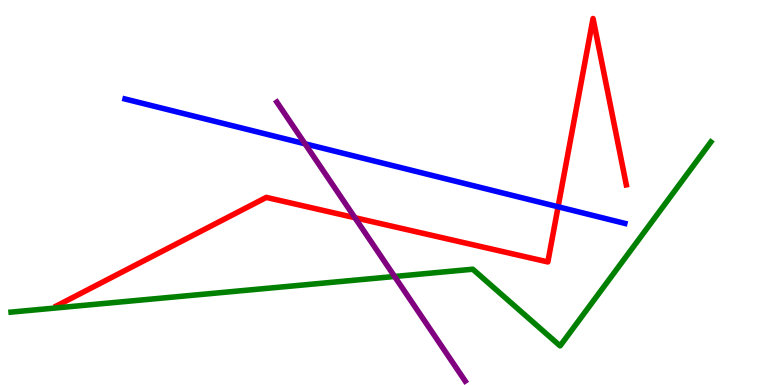[{'lines': ['blue', 'red'], 'intersections': [{'x': 7.2, 'y': 4.63}]}, {'lines': ['green', 'red'], 'intersections': []}, {'lines': ['purple', 'red'], 'intersections': [{'x': 4.58, 'y': 4.35}]}, {'lines': ['blue', 'green'], 'intersections': []}, {'lines': ['blue', 'purple'], 'intersections': [{'x': 3.94, 'y': 6.27}]}, {'lines': ['green', 'purple'], 'intersections': [{'x': 5.09, 'y': 2.82}]}]